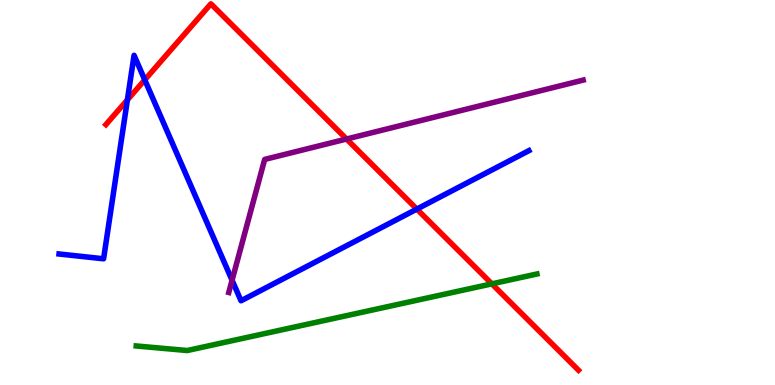[{'lines': ['blue', 'red'], 'intersections': [{'x': 1.64, 'y': 7.41}, {'x': 1.87, 'y': 7.93}, {'x': 5.38, 'y': 4.57}]}, {'lines': ['green', 'red'], 'intersections': [{'x': 6.35, 'y': 2.63}]}, {'lines': ['purple', 'red'], 'intersections': [{'x': 4.47, 'y': 6.39}]}, {'lines': ['blue', 'green'], 'intersections': []}, {'lines': ['blue', 'purple'], 'intersections': [{'x': 2.99, 'y': 2.72}]}, {'lines': ['green', 'purple'], 'intersections': []}]